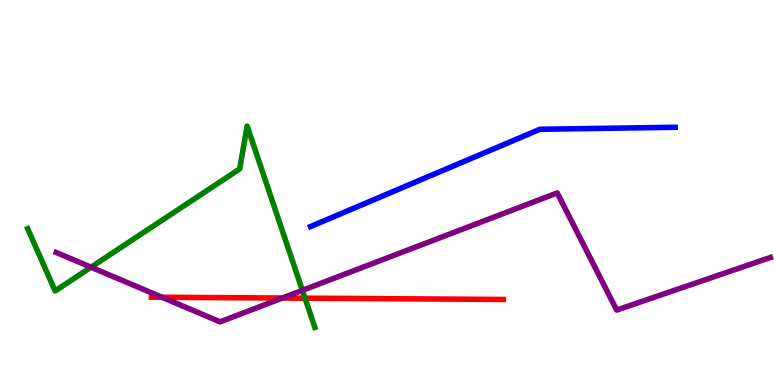[{'lines': ['blue', 'red'], 'intersections': []}, {'lines': ['green', 'red'], 'intersections': [{'x': 3.94, 'y': 2.26}]}, {'lines': ['purple', 'red'], 'intersections': [{'x': 2.09, 'y': 2.28}, {'x': 3.64, 'y': 2.26}]}, {'lines': ['blue', 'green'], 'intersections': []}, {'lines': ['blue', 'purple'], 'intersections': []}, {'lines': ['green', 'purple'], 'intersections': [{'x': 1.17, 'y': 3.06}, {'x': 3.9, 'y': 2.46}]}]